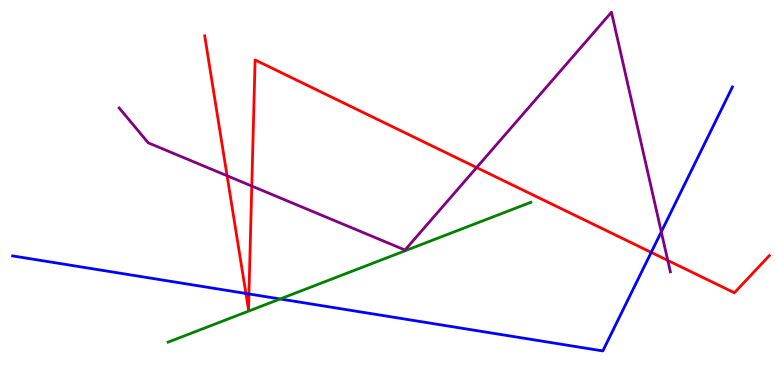[{'lines': ['blue', 'red'], 'intersections': [{'x': 3.17, 'y': 2.38}, {'x': 3.21, 'y': 2.36}, {'x': 8.4, 'y': 3.44}]}, {'lines': ['green', 'red'], 'intersections': []}, {'lines': ['purple', 'red'], 'intersections': [{'x': 2.93, 'y': 5.44}, {'x': 3.25, 'y': 5.17}, {'x': 6.15, 'y': 5.65}, {'x': 8.62, 'y': 3.24}]}, {'lines': ['blue', 'green'], 'intersections': [{'x': 3.61, 'y': 2.23}]}, {'lines': ['blue', 'purple'], 'intersections': [{'x': 8.53, 'y': 3.98}]}, {'lines': ['green', 'purple'], 'intersections': []}]